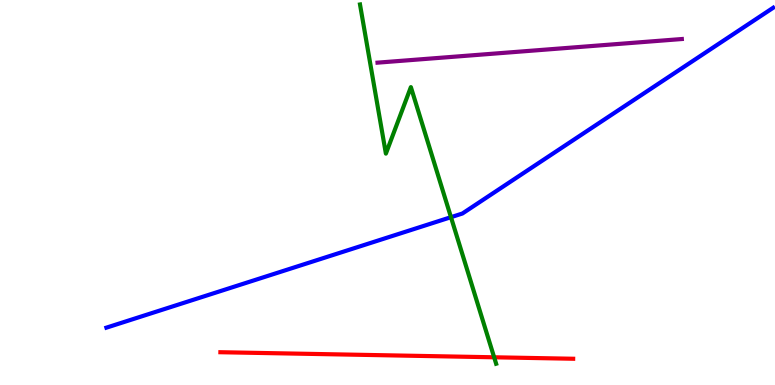[{'lines': ['blue', 'red'], 'intersections': []}, {'lines': ['green', 'red'], 'intersections': [{'x': 6.38, 'y': 0.72}]}, {'lines': ['purple', 'red'], 'intersections': []}, {'lines': ['blue', 'green'], 'intersections': [{'x': 5.82, 'y': 4.36}]}, {'lines': ['blue', 'purple'], 'intersections': []}, {'lines': ['green', 'purple'], 'intersections': []}]